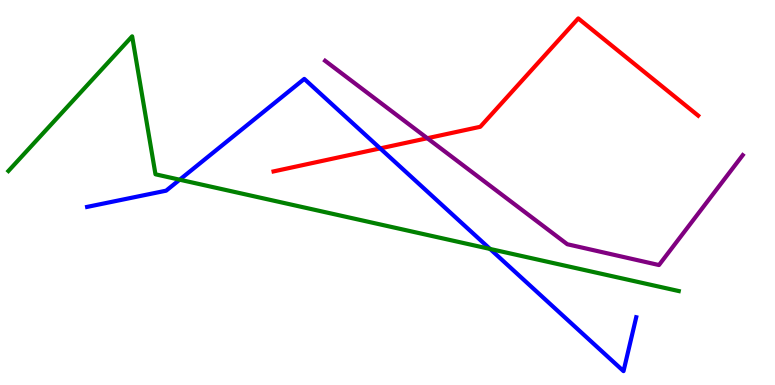[{'lines': ['blue', 'red'], 'intersections': [{'x': 4.91, 'y': 6.15}]}, {'lines': ['green', 'red'], 'intersections': []}, {'lines': ['purple', 'red'], 'intersections': [{'x': 5.51, 'y': 6.41}]}, {'lines': ['blue', 'green'], 'intersections': [{'x': 2.32, 'y': 5.33}, {'x': 6.32, 'y': 3.53}]}, {'lines': ['blue', 'purple'], 'intersections': []}, {'lines': ['green', 'purple'], 'intersections': []}]